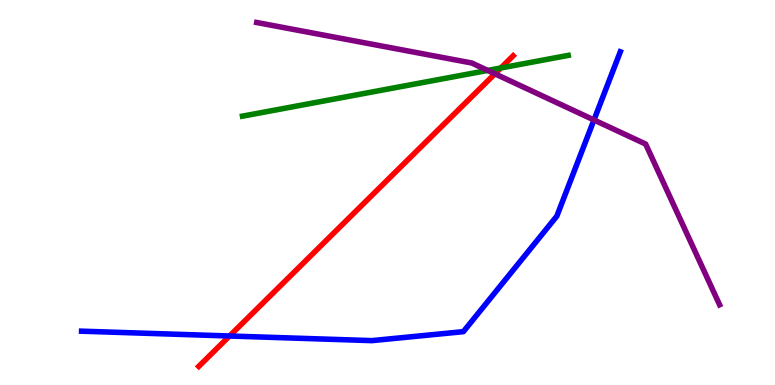[{'lines': ['blue', 'red'], 'intersections': [{'x': 2.96, 'y': 1.27}]}, {'lines': ['green', 'red'], 'intersections': [{'x': 6.46, 'y': 8.23}]}, {'lines': ['purple', 'red'], 'intersections': [{'x': 6.39, 'y': 8.08}]}, {'lines': ['blue', 'green'], 'intersections': []}, {'lines': ['blue', 'purple'], 'intersections': [{'x': 7.66, 'y': 6.88}]}, {'lines': ['green', 'purple'], 'intersections': [{'x': 6.29, 'y': 8.17}]}]